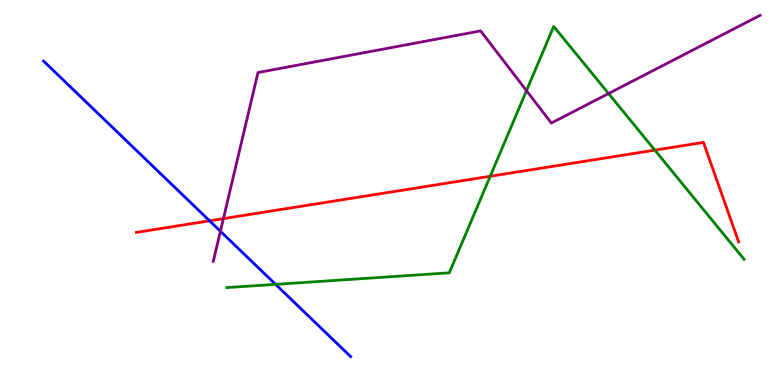[{'lines': ['blue', 'red'], 'intersections': [{'x': 2.7, 'y': 4.26}]}, {'lines': ['green', 'red'], 'intersections': [{'x': 6.33, 'y': 5.42}, {'x': 8.45, 'y': 6.1}]}, {'lines': ['purple', 'red'], 'intersections': [{'x': 2.88, 'y': 4.32}]}, {'lines': ['blue', 'green'], 'intersections': [{'x': 3.56, 'y': 2.61}]}, {'lines': ['blue', 'purple'], 'intersections': [{'x': 2.84, 'y': 3.99}]}, {'lines': ['green', 'purple'], 'intersections': [{'x': 6.79, 'y': 7.64}, {'x': 7.85, 'y': 7.57}]}]